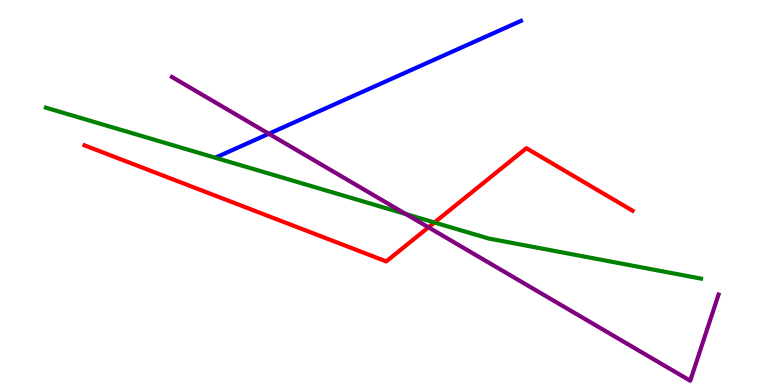[{'lines': ['blue', 'red'], 'intersections': []}, {'lines': ['green', 'red'], 'intersections': [{'x': 5.61, 'y': 4.22}]}, {'lines': ['purple', 'red'], 'intersections': [{'x': 5.53, 'y': 4.1}]}, {'lines': ['blue', 'green'], 'intersections': []}, {'lines': ['blue', 'purple'], 'intersections': [{'x': 3.47, 'y': 6.53}]}, {'lines': ['green', 'purple'], 'intersections': [{'x': 5.24, 'y': 4.44}]}]